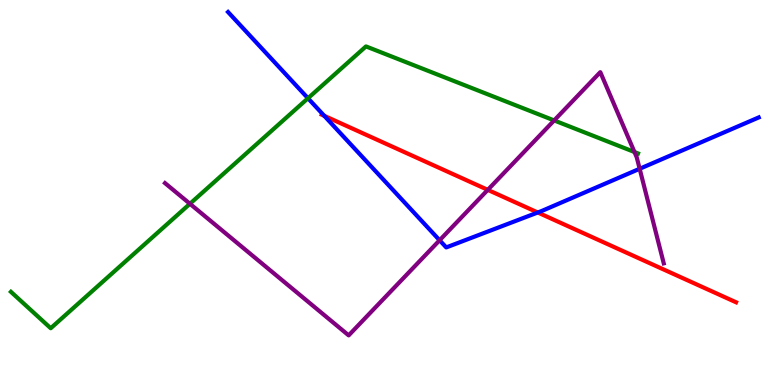[{'lines': ['blue', 'red'], 'intersections': [{'x': 4.18, 'y': 6.99}, {'x': 6.94, 'y': 4.48}]}, {'lines': ['green', 'red'], 'intersections': []}, {'lines': ['purple', 'red'], 'intersections': [{'x': 6.29, 'y': 5.07}]}, {'lines': ['blue', 'green'], 'intersections': [{'x': 3.97, 'y': 7.45}]}, {'lines': ['blue', 'purple'], 'intersections': [{'x': 5.67, 'y': 3.76}, {'x': 8.25, 'y': 5.62}]}, {'lines': ['green', 'purple'], 'intersections': [{'x': 2.45, 'y': 4.71}, {'x': 7.15, 'y': 6.87}, {'x': 8.19, 'y': 6.05}]}]